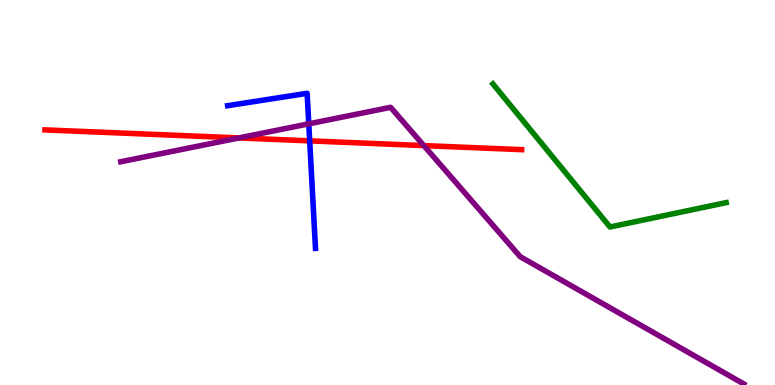[{'lines': ['blue', 'red'], 'intersections': [{'x': 4.0, 'y': 6.34}]}, {'lines': ['green', 'red'], 'intersections': []}, {'lines': ['purple', 'red'], 'intersections': [{'x': 3.08, 'y': 6.42}, {'x': 5.47, 'y': 6.22}]}, {'lines': ['blue', 'green'], 'intersections': []}, {'lines': ['blue', 'purple'], 'intersections': [{'x': 3.98, 'y': 6.78}]}, {'lines': ['green', 'purple'], 'intersections': []}]